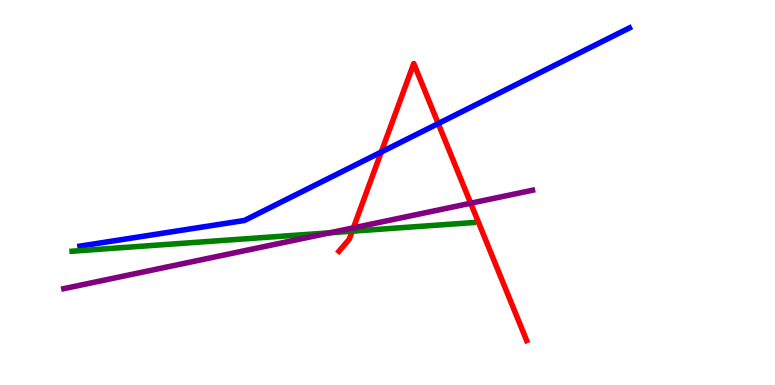[{'lines': ['blue', 'red'], 'intersections': [{'x': 4.92, 'y': 6.05}, {'x': 5.65, 'y': 6.79}]}, {'lines': ['green', 'red'], 'intersections': [{'x': 4.54, 'y': 3.99}]}, {'lines': ['purple', 'red'], 'intersections': [{'x': 4.56, 'y': 4.08}, {'x': 6.07, 'y': 4.72}]}, {'lines': ['blue', 'green'], 'intersections': []}, {'lines': ['blue', 'purple'], 'intersections': []}, {'lines': ['green', 'purple'], 'intersections': [{'x': 4.26, 'y': 3.95}]}]